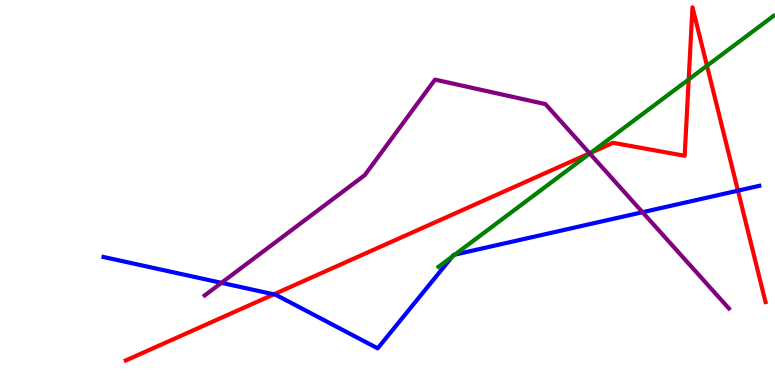[{'lines': ['blue', 'red'], 'intersections': [{'x': 3.53, 'y': 2.36}, {'x': 9.52, 'y': 5.05}]}, {'lines': ['green', 'red'], 'intersections': [{'x': 7.62, 'y': 6.03}, {'x': 8.89, 'y': 7.94}, {'x': 9.12, 'y': 8.29}]}, {'lines': ['purple', 'red'], 'intersections': [{'x': 7.61, 'y': 6.02}]}, {'lines': ['blue', 'green'], 'intersections': [{'x': 5.84, 'y': 3.34}, {'x': 5.87, 'y': 3.39}]}, {'lines': ['blue', 'purple'], 'intersections': [{'x': 2.86, 'y': 2.65}, {'x': 8.29, 'y': 4.49}]}, {'lines': ['green', 'purple'], 'intersections': [{'x': 7.61, 'y': 6.01}]}]